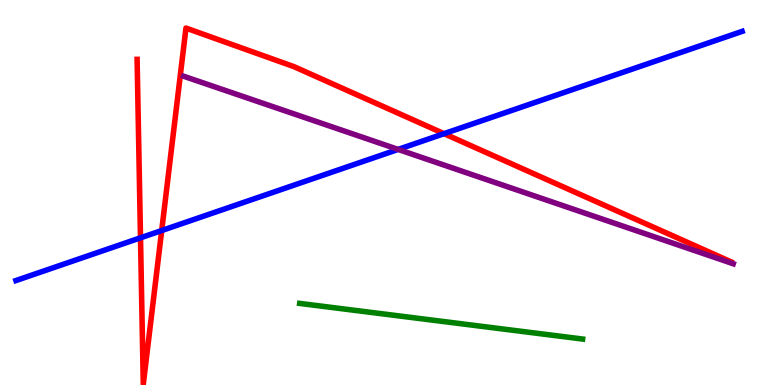[{'lines': ['blue', 'red'], 'intersections': [{'x': 1.81, 'y': 3.82}, {'x': 2.09, 'y': 4.01}, {'x': 5.73, 'y': 6.53}]}, {'lines': ['green', 'red'], 'intersections': []}, {'lines': ['purple', 'red'], 'intersections': []}, {'lines': ['blue', 'green'], 'intersections': []}, {'lines': ['blue', 'purple'], 'intersections': [{'x': 5.14, 'y': 6.12}]}, {'lines': ['green', 'purple'], 'intersections': []}]